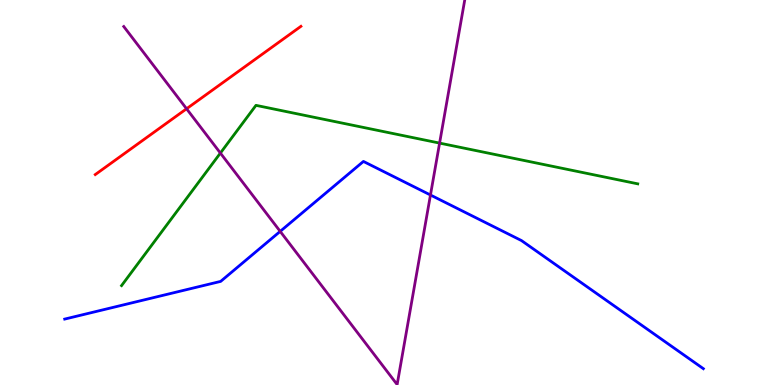[{'lines': ['blue', 'red'], 'intersections': []}, {'lines': ['green', 'red'], 'intersections': []}, {'lines': ['purple', 'red'], 'intersections': [{'x': 2.41, 'y': 7.17}]}, {'lines': ['blue', 'green'], 'intersections': []}, {'lines': ['blue', 'purple'], 'intersections': [{'x': 3.62, 'y': 3.99}, {'x': 5.55, 'y': 4.94}]}, {'lines': ['green', 'purple'], 'intersections': [{'x': 2.84, 'y': 6.02}, {'x': 5.67, 'y': 6.28}]}]